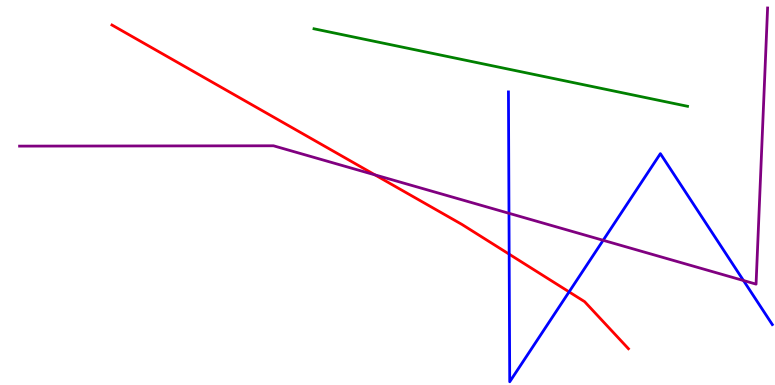[{'lines': ['blue', 'red'], 'intersections': [{'x': 6.57, 'y': 3.4}, {'x': 7.34, 'y': 2.42}]}, {'lines': ['green', 'red'], 'intersections': []}, {'lines': ['purple', 'red'], 'intersections': [{'x': 4.84, 'y': 5.46}]}, {'lines': ['blue', 'green'], 'intersections': []}, {'lines': ['blue', 'purple'], 'intersections': [{'x': 6.57, 'y': 4.46}, {'x': 7.78, 'y': 3.76}, {'x': 9.59, 'y': 2.71}]}, {'lines': ['green', 'purple'], 'intersections': []}]